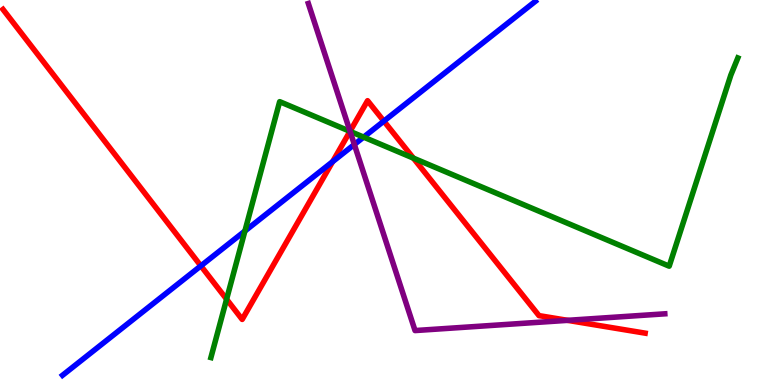[{'lines': ['blue', 'red'], 'intersections': [{'x': 2.59, 'y': 3.09}, {'x': 4.29, 'y': 5.8}, {'x': 4.95, 'y': 6.85}]}, {'lines': ['green', 'red'], 'intersections': [{'x': 2.92, 'y': 2.23}, {'x': 4.52, 'y': 6.59}, {'x': 5.33, 'y': 5.89}]}, {'lines': ['purple', 'red'], 'intersections': [{'x': 4.52, 'y': 6.59}, {'x': 7.32, 'y': 1.68}]}, {'lines': ['blue', 'green'], 'intersections': [{'x': 3.16, 'y': 4.0}, {'x': 4.69, 'y': 6.44}]}, {'lines': ['blue', 'purple'], 'intersections': [{'x': 4.57, 'y': 6.25}]}, {'lines': ['green', 'purple'], 'intersections': [{'x': 4.52, 'y': 6.59}]}]